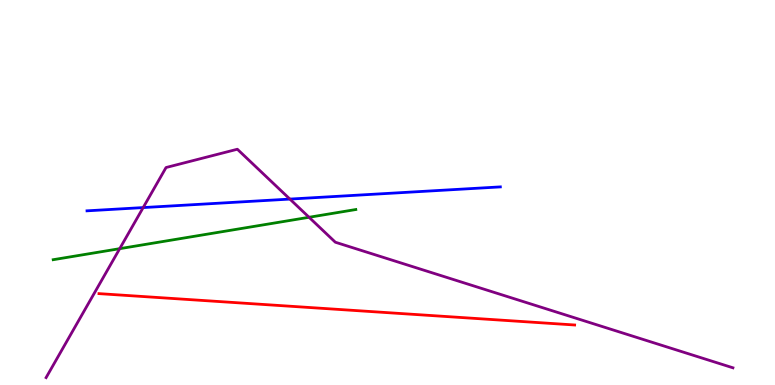[{'lines': ['blue', 'red'], 'intersections': []}, {'lines': ['green', 'red'], 'intersections': []}, {'lines': ['purple', 'red'], 'intersections': []}, {'lines': ['blue', 'green'], 'intersections': []}, {'lines': ['blue', 'purple'], 'intersections': [{'x': 1.85, 'y': 4.61}, {'x': 3.74, 'y': 4.83}]}, {'lines': ['green', 'purple'], 'intersections': [{'x': 1.54, 'y': 3.54}, {'x': 3.99, 'y': 4.36}]}]